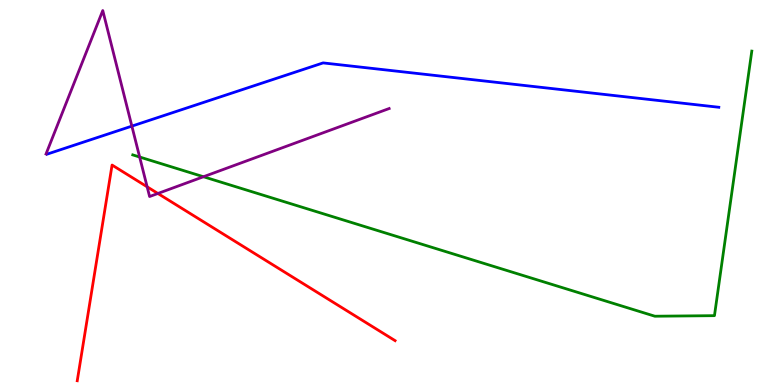[{'lines': ['blue', 'red'], 'intersections': []}, {'lines': ['green', 'red'], 'intersections': []}, {'lines': ['purple', 'red'], 'intersections': [{'x': 1.9, 'y': 5.15}, {'x': 2.04, 'y': 4.97}]}, {'lines': ['blue', 'green'], 'intersections': []}, {'lines': ['blue', 'purple'], 'intersections': [{'x': 1.7, 'y': 6.72}]}, {'lines': ['green', 'purple'], 'intersections': [{'x': 1.8, 'y': 5.92}, {'x': 2.63, 'y': 5.41}]}]